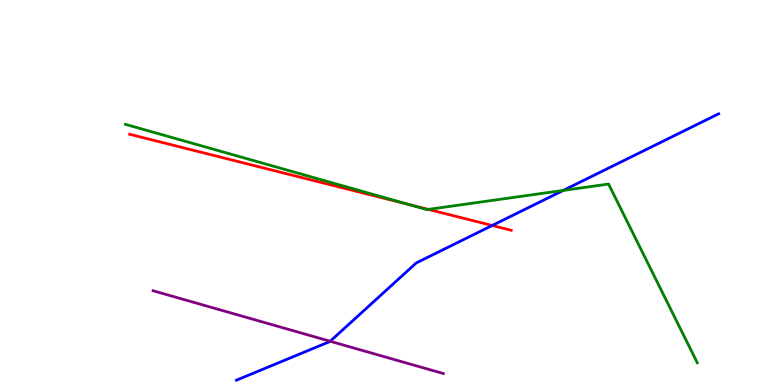[{'lines': ['blue', 'red'], 'intersections': [{'x': 6.35, 'y': 4.14}]}, {'lines': ['green', 'red'], 'intersections': [{'x': 5.27, 'y': 4.69}, {'x': 5.53, 'y': 4.56}]}, {'lines': ['purple', 'red'], 'intersections': []}, {'lines': ['blue', 'green'], 'intersections': [{'x': 7.27, 'y': 5.05}]}, {'lines': ['blue', 'purple'], 'intersections': [{'x': 4.26, 'y': 1.14}]}, {'lines': ['green', 'purple'], 'intersections': []}]